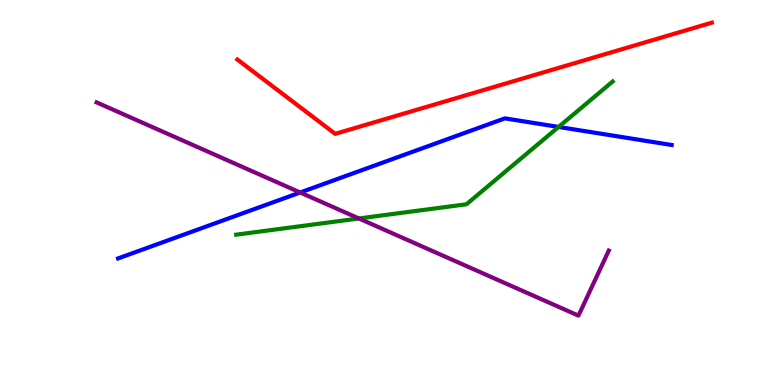[{'lines': ['blue', 'red'], 'intersections': []}, {'lines': ['green', 'red'], 'intersections': []}, {'lines': ['purple', 'red'], 'intersections': []}, {'lines': ['blue', 'green'], 'intersections': [{'x': 7.21, 'y': 6.7}]}, {'lines': ['blue', 'purple'], 'intersections': [{'x': 3.87, 'y': 5.0}]}, {'lines': ['green', 'purple'], 'intersections': [{'x': 4.63, 'y': 4.33}]}]